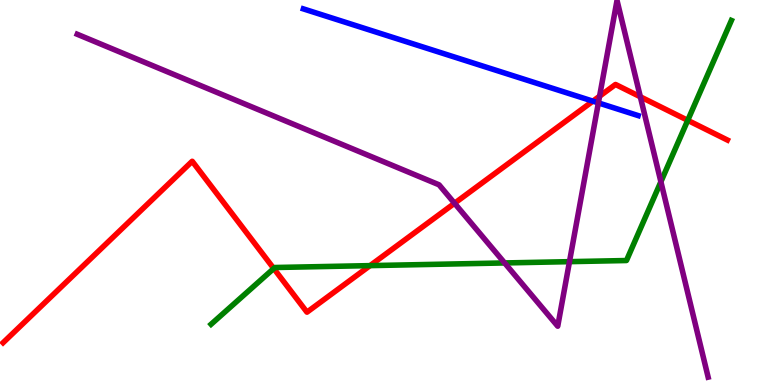[{'lines': ['blue', 'red'], 'intersections': [{'x': 7.65, 'y': 7.37}]}, {'lines': ['green', 'red'], 'intersections': [{'x': 3.53, 'y': 3.03}, {'x': 4.77, 'y': 3.1}, {'x': 8.87, 'y': 6.87}]}, {'lines': ['purple', 'red'], 'intersections': [{'x': 5.87, 'y': 4.72}, {'x': 7.74, 'y': 7.5}, {'x': 8.26, 'y': 7.49}]}, {'lines': ['blue', 'green'], 'intersections': []}, {'lines': ['blue', 'purple'], 'intersections': [{'x': 7.72, 'y': 7.33}]}, {'lines': ['green', 'purple'], 'intersections': [{'x': 6.51, 'y': 3.17}, {'x': 7.35, 'y': 3.2}, {'x': 8.53, 'y': 5.28}]}]